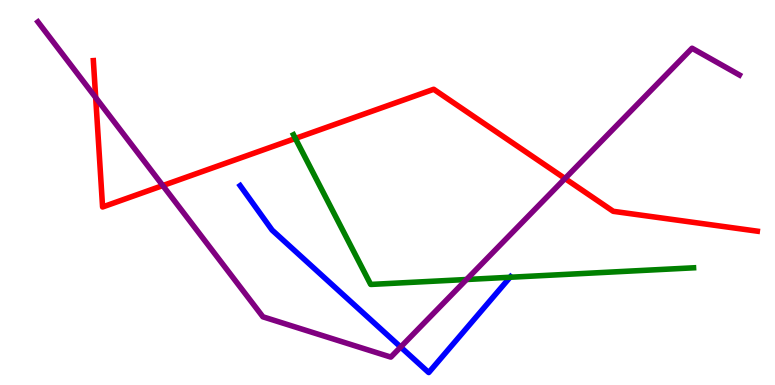[{'lines': ['blue', 'red'], 'intersections': []}, {'lines': ['green', 'red'], 'intersections': [{'x': 3.81, 'y': 6.4}]}, {'lines': ['purple', 'red'], 'intersections': [{'x': 1.23, 'y': 7.47}, {'x': 2.1, 'y': 5.18}, {'x': 7.29, 'y': 5.36}]}, {'lines': ['blue', 'green'], 'intersections': [{'x': 6.58, 'y': 2.8}]}, {'lines': ['blue', 'purple'], 'intersections': [{'x': 5.17, 'y': 0.986}]}, {'lines': ['green', 'purple'], 'intersections': [{'x': 6.02, 'y': 2.74}]}]